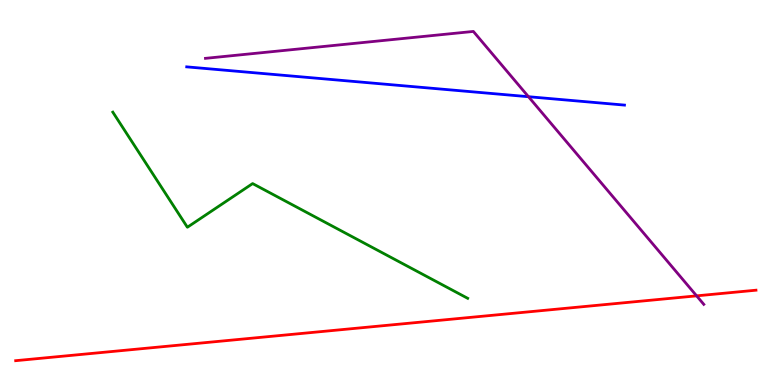[{'lines': ['blue', 'red'], 'intersections': []}, {'lines': ['green', 'red'], 'intersections': []}, {'lines': ['purple', 'red'], 'intersections': [{'x': 8.99, 'y': 2.32}]}, {'lines': ['blue', 'green'], 'intersections': []}, {'lines': ['blue', 'purple'], 'intersections': [{'x': 6.82, 'y': 7.49}]}, {'lines': ['green', 'purple'], 'intersections': []}]